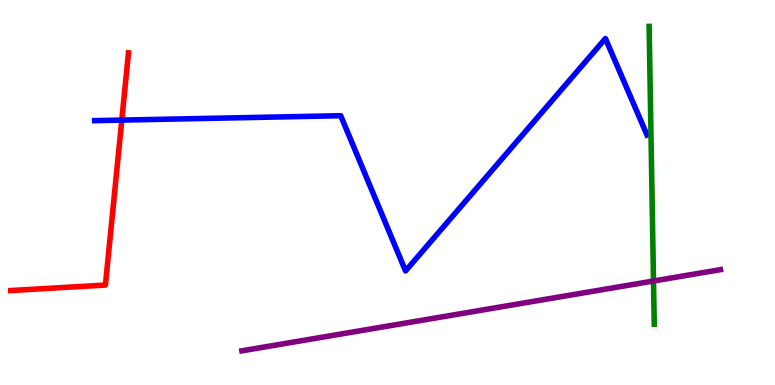[{'lines': ['blue', 'red'], 'intersections': [{'x': 1.57, 'y': 6.88}]}, {'lines': ['green', 'red'], 'intersections': []}, {'lines': ['purple', 'red'], 'intersections': []}, {'lines': ['blue', 'green'], 'intersections': []}, {'lines': ['blue', 'purple'], 'intersections': []}, {'lines': ['green', 'purple'], 'intersections': [{'x': 8.43, 'y': 2.7}]}]